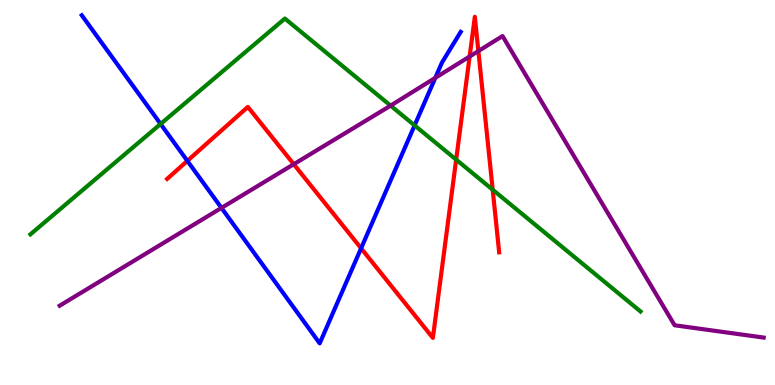[{'lines': ['blue', 'red'], 'intersections': [{'x': 2.42, 'y': 5.82}, {'x': 4.66, 'y': 3.55}]}, {'lines': ['green', 'red'], 'intersections': [{'x': 5.89, 'y': 5.85}, {'x': 6.36, 'y': 5.07}]}, {'lines': ['purple', 'red'], 'intersections': [{'x': 3.79, 'y': 5.73}, {'x': 6.06, 'y': 8.53}, {'x': 6.17, 'y': 8.67}]}, {'lines': ['blue', 'green'], 'intersections': [{'x': 2.07, 'y': 6.78}, {'x': 5.35, 'y': 6.74}]}, {'lines': ['blue', 'purple'], 'intersections': [{'x': 2.86, 'y': 4.6}, {'x': 5.62, 'y': 7.98}]}, {'lines': ['green', 'purple'], 'intersections': [{'x': 5.04, 'y': 7.26}]}]